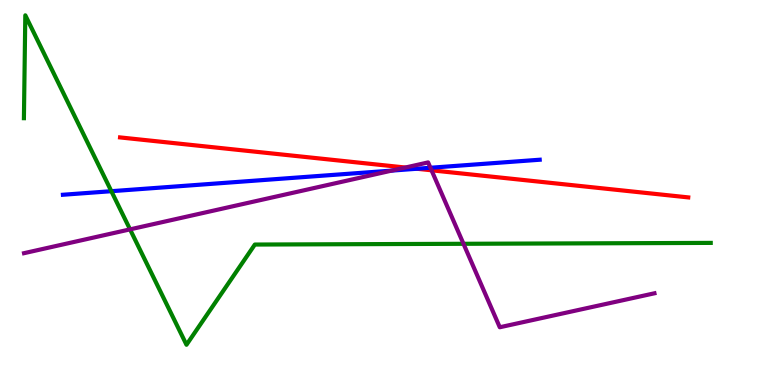[{'lines': ['blue', 'red'], 'intersections': [{'x': 5.38, 'y': 5.62}]}, {'lines': ['green', 'red'], 'intersections': []}, {'lines': ['purple', 'red'], 'intersections': [{'x': 5.23, 'y': 5.65}, {'x': 5.57, 'y': 5.58}]}, {'lines': ['blue', 'green'], 'intersections': [{'x': 1.44, 'y': 5.03}]}, {'lines': ['blue', 'purple'], 'intersections': [{'x': 5.05, 'y': 5.57}, {'x': 5.55, 'y': 5.64}]}, {'lines': ['green', 'purple'], 'intersections': [{'x': 1.68, 'y': 4.04}, {'x': 5.98, 'y': 3.67}]}]